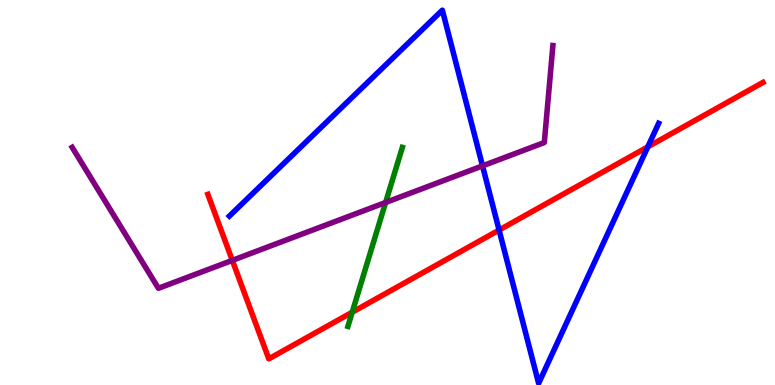[{'lines': ['blue', 'red'], 'intersections': [{'x': 6.44, 'y': 4.02}, {'x': 8.36, 'y': 6.19}]}, {'lines': ['green', 'red'], 'intersections': [{'x': 4.54, 'y': 1.89}]}, {'lines': ['purple', 'red'], 'intersections': [{'x': 3.0, 'y': 3.24}]}, {'lines': ['blue', 'green'], 'intersections': []}, {'lines': ['blue', 'purple'], 'intersections': [{'x': 6.23, 'y': 5.69}]}, {'lines': ['green', 'purple'], 'intersections': [{'x': 4.98, 'y': 4.74}]}]